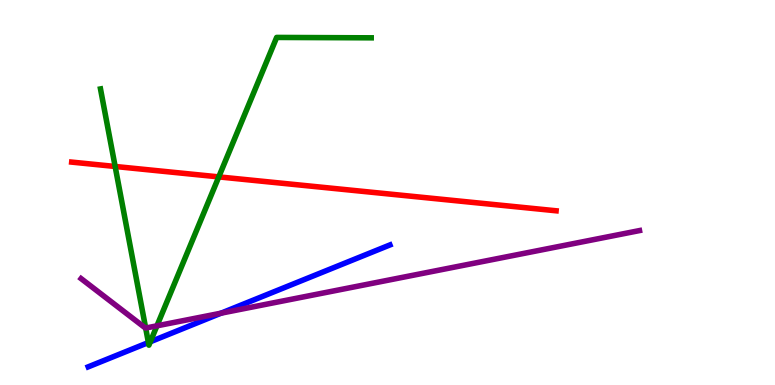[{'lines': ['blue', 'red'], 'intersections': []}, {'lines': ['green', 'red'], 'intersections': [{'x': 1.49, 'y': 5.68}, {'x': 2.82, 'y': 5.41}]}, {'lines': ['purple', 'red'], 'intersections': []}, {'lines': ['blue', 'green'], 'intersections': [{'x': 1.91, 'y': 1.1}, {'x': 1.94, 'y': 1.12}]}, {'lines': ['blue', 'purple'], 'intersections': [{'x': 2.85, 'y': 1.87}]}, {'lines': ['green', 'purple'], 'intersections': [{'x': 1.88, 'y': 1.48}, {'x': 2.03, 'y': 1.54}]}]